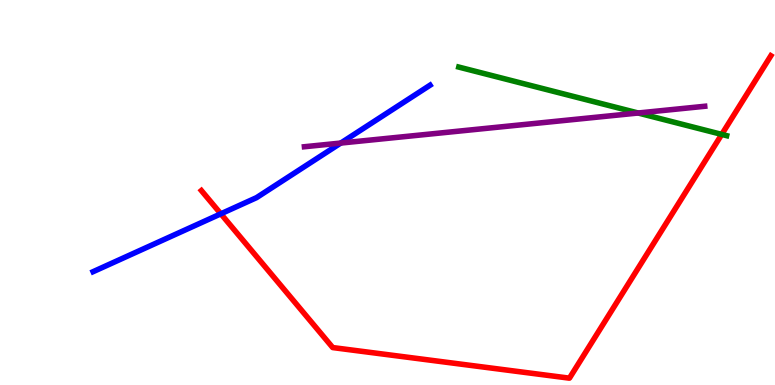[{'lines': ['blue', 'red'], 'intersections': [{'x': 2.85, 'y': 4.45}]}, {'lines': ['green', 'red'], 'intersections': [{'x': 9.31, 'y': 6.51}]}, {'lines': ['purple', 'red'], 'intersections': []}, {'lines': ['blue', 'green'], 'intersections': []}, {'lines': ['blue', 'purple'], 'intersections': [{'x': 4.4, 'y': 6.28}]}, {'lines': ['green', 'purple'], 'intersections': [{'x': 8.23, 'y': 7.06}]}]